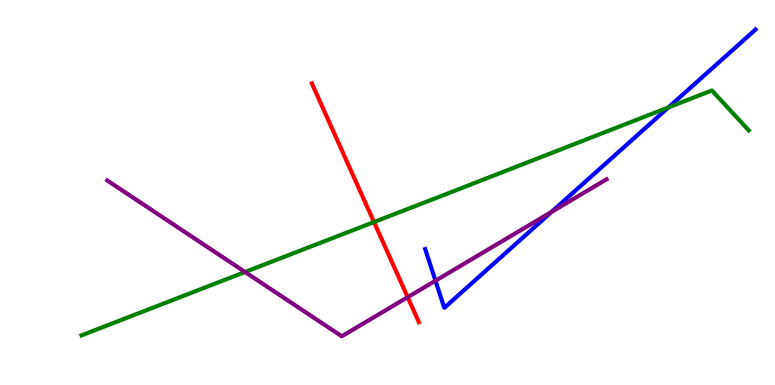[{'lines': ['blue', 'red'], 'intersections': []}, {'lines': ['green', 'red'], 'intersections': [{'x': 4.83, 'y': 4.23}]}, {'lines': ['purple', 'red'], 'intersections': [{'x': 5.26, 'y': 2.28}]}, {'lines': ['blue', 'green'], 'intersections': [{'x': 8.63, 'y': 7.21}]}, {'lines': ['blue', 'purple'], 'intersections': [{'x': 5.62, 'y': 2.71}, {'x': 7.12, 'y': 4.5}]}, {'lines': ['green', 'purple'], 'intersections': [{'x': 3.16, 'y': 2.93}]}]